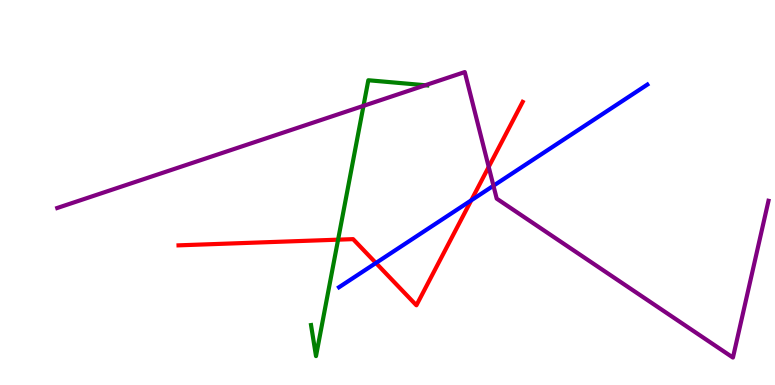[{'lines': ['blue', 'red'], 'intersections': [{'x': 4.85, 'y': 3.17}, {'x': 6.08, 'y': 4.8}]}, {'lines': ['green', 'red'], 'intersections': [{'x': 4.36, 'y': 3.77}]}, {'lines': ['purple', 'red'], 'intersections': [{'x': 6.31, 'y': 5.66}]}, {'lines': ['blue', 'green'], 'intersections': []}, {'lines': ['blue', 'purple'], 'intersections': [{'x': 6.37, 'y': 5.18}]}, {'lines': ['green', 'purple'], 'intersections': [{'x': 4.69, 'y': 7.25}, {'x': 5.49, 'y': 7.79}]}]